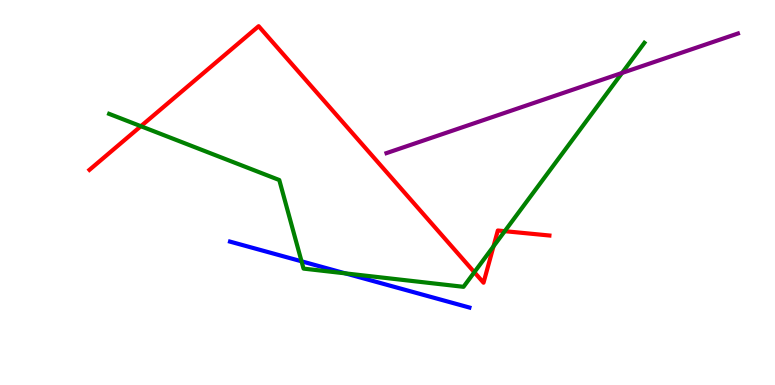[{'lines': ['blue', 'red'], 'intersections': []}, {'lines': ['green', 'red'], 'intersections': [{'x': 1.82, 'y': 6.72}, {'x': 6.12, 'y': 2.93}, {'x': 6.37, 'y': 3.6}, {'x': 6.51, 'y': 4.0}]}, {'lines': ['purple', 'red'], 'intersections': []}, {'lines': ['blue', 'green'], 'intersections': [{'x': 3.89, 'y': 3.21}, {'x': 4.46, 'y': 2.9}]}, {'lines': ['blue', 'purple'], 'intersections': []}, {'lines': ['green', 'purple'], 'intersections': [{'x': 8.03, 'y': 8.11}]}]